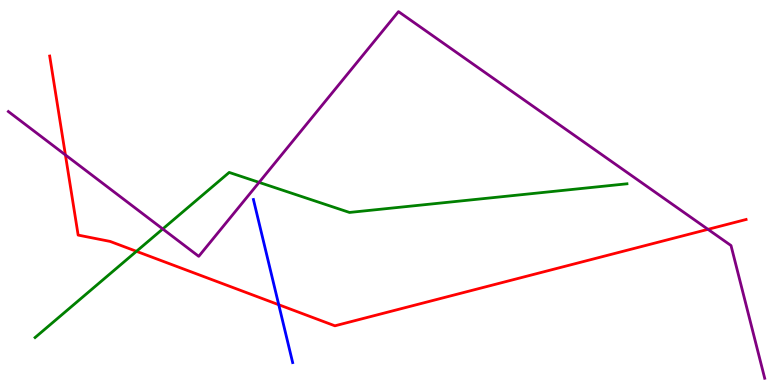[{'lines': ['blue', 'red'], 'intersections': [{'x': 3.6, 'y': 2.08}]}, {'lines': ['green', 'red'], 'intersections': [{'x': 1.76, 'y': 3.47}]}, {'lines': ['purple', 'red'], 'intersections': [{'x': 0.844, 'y': 5.98}, {'x': 9.14, 'y': 4.04}]}, {'lines': ['blue', 'green'], 'intersections': []}, {'lines': ['blue', 'purple'], 'intersections': []}, {'lines': ['green', 'purple'], 'intersections': [{'x': 2.1, 'y': 4.05}, {'x': 3.34, 'y': 5.26}]}]